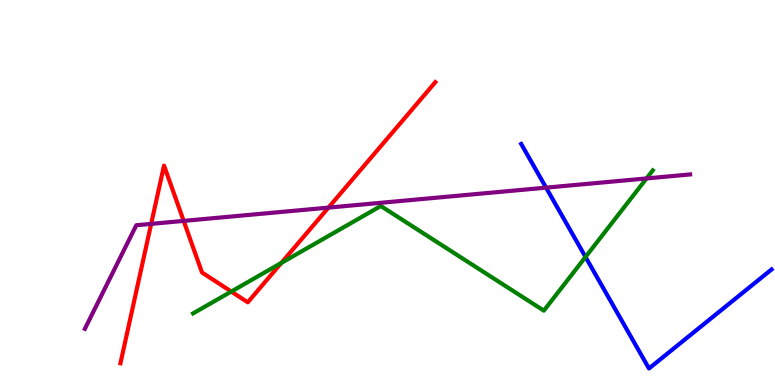[{'lines': ['blue', 'red'], 'intersections': []}, {'lines': ['green', 'red'], 'intersections': [{'x': 2.98, 'y': 2.43}, {'x': 3.63, 'y': 3.17}]}, {'lines': ['purple', 'red'], 'intersections': [{'x': 1.95, 'y': 4.19}, {'x': 2.37, 'y': 4.26}, {'x': 4.24, 'y': 4.61}]}, {'lines': ['blue', 'green'], 'intersections': [{'x': 7.56, 'y': 3.33}]}, {'lines': ['blue', 'purple'], 'intersections': [{'x': 7.05, 'y': 5.13}]}, {'lines': ['green', 'purple'], 'intersections': [{'x': 8.34, 'y': 5.37}]}]